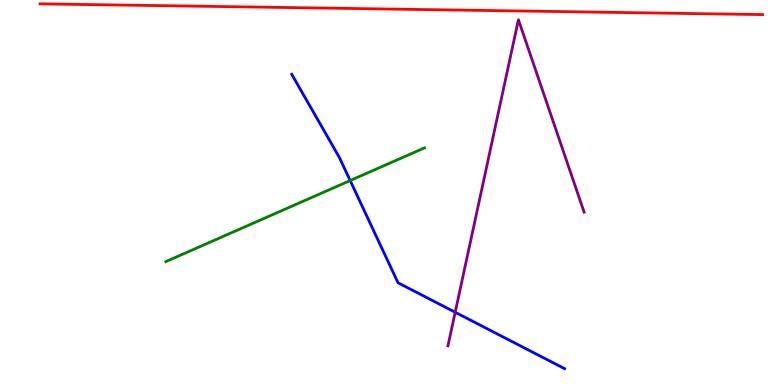[{'lines': ['blue', 'red'], 'intersections': []}, {'lines': ['green', 'red'], 'intersections': []}, {'lines': ['purple', 'red'], 'intersections': []}, {'lines': ['blue', 'green'], 'intersections': [{'x': 4.52, 'y': 5.31}]}, {'lines': ['blue', 'purple'], 'intersections': [{'x': 5.87, 'y': 1.89}]}, {'lines': ['green', 'purple'], 'intersections': []}]